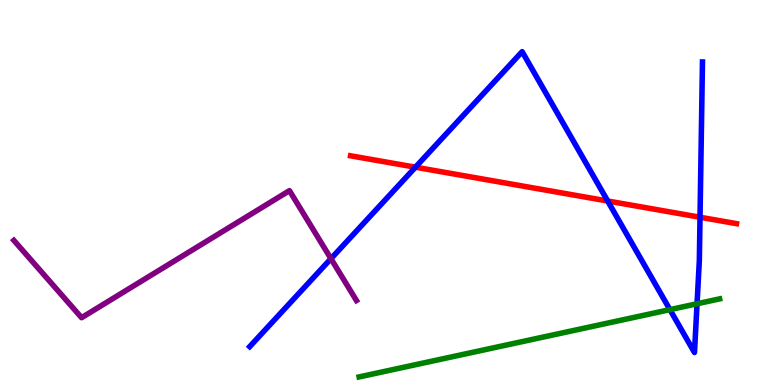[{'lines': ['blue', 'red'], 'intersections': [{'x': 5.36, 'y': 5.66}, {'x': 7.84, 'y': 4.78}, {'x': 9.03, 'y': 4.36}]}, {'lines': ['green', 'red'], 'intersections': []}, {'lines': ['purple', 'red'], 'intersections': []}, {'lines': ['blue', 'green'], 'intersections': [{'x': 8.64, 'y': 1.96}, {'x': 8.99, 'y': 2.11}]}, {'lines': ['blue', 'purple'], 'intersections': [{'x': 4.27, 'y': 3.28}]}, {'lines': ['green', 'purple'], 'intersections': []}]